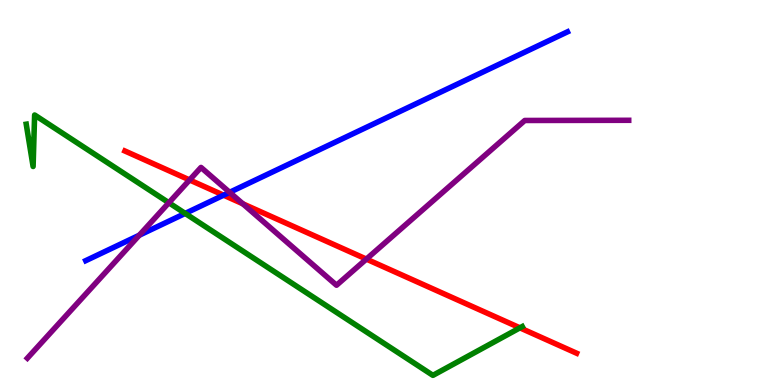[{'lines': ['blue', 'red'], 'intersections': [{'x': 2.89, 'y': 4.93}]}, {'lines': ['green', 'red'], 'intersections': [{'x': 6.71, 'y': 1.48}]}, {'lines': ['purple', 'red'], 'intersections': [{'x': 2.45, 'y': 5.33}, {'x': 3.13, 'y': 4.71}, {'x': 4.73, 'y': 3.27}]}, {'lines': ['blue', 'green'], 'intersections': [{'x': 2.39, 'y': 4.46}]}, {'lines': ['blue', 'purple'], 'intersections': [{'x': 1.8, 'y': 3.89}, {'x': 2.96, 'y': 5.0}]}, {'lines': ['green', 'purple'], 'intersections': [{'x': 2.18, 'y': 4.73}]}]